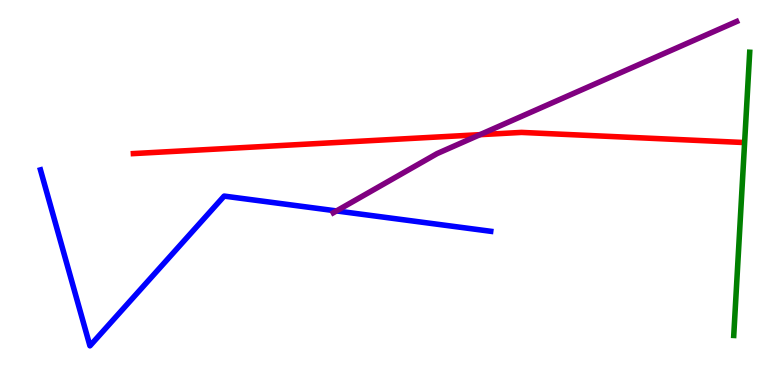[{'lines': ['blue', 'red'], 'intersections': []}, {'lines': ['green', 'red'], 'intersections': []}, {'lines': ['purple', 'red'], 'intersections': [{'x': 6.19, 'y': 6.5}]}, {'lines': ['blue', 'green'], 'intersections': []}, {'lines': ['blue', 'purple'], 'intersections': [{'x': 4.34, 'y': 4.52}]}, {'lines': ['green', 'purple'], 'intersections': []}]